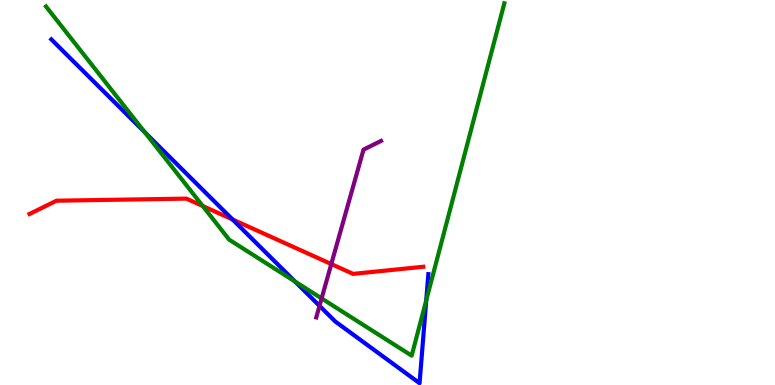[{'lines': ['blue', 'red'], 'intersections': [{'x': 3.0, 'y': 4.3}]}, {'lines': ['green', 'red'], 'intersections': [{'x': 2.62, 'y': 4.65}]}, {'lines': ['purple', 'red'], 'intersections': [{'x': 4.27, 'y': 3.14}]}, {'lines': ['blue', 'green'], 'intersections': [{'x': 1.87, 'y': 6.56}, {'x': 3.81, 'y': 2.69}, {'x': 5.5, 'y': 2.2}]}, {'lines': ['blue', 'purple'], 'intersections': [{'x': 4.12, 'y': 2.06}]}, {'lines': ['green', 'purple'], 'intersections': [{'x': 4.15, 'y': 2.25}]}]